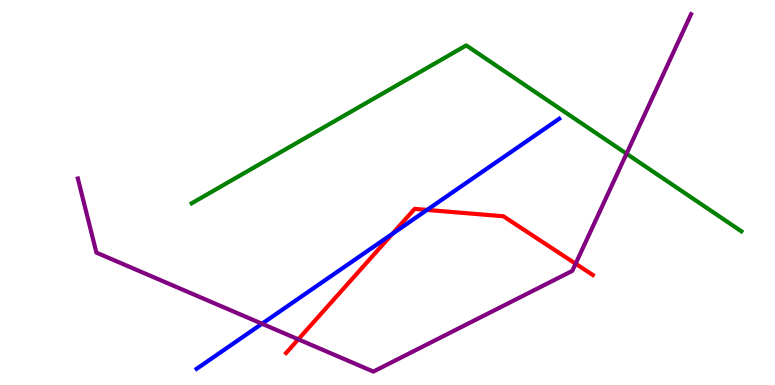[{'lines': ['blue', 'red'], 'intersections': [{'x': 5.06, 'y': 3.93}, {'x': 5.51, 'y': 4.55}]}, {'lines': ['green', 'red'], 'intersections': []}, {'lines': ['purple', 'red'], 'intersections': [{'x': 3.85, 'y': 1.19}, {'x': 7.43, 'y': 3.15}]}, {'lines': ['blue', 'green'], 'intersections': []}, {'lines': ['blue', 'purple'], 'intersections': [{'x': 3.38, 'y': 1.59}]}, {'lines': ['green', 'purple'], 'intersections': [{'x': 8.08, 'y': 6.01}]}]